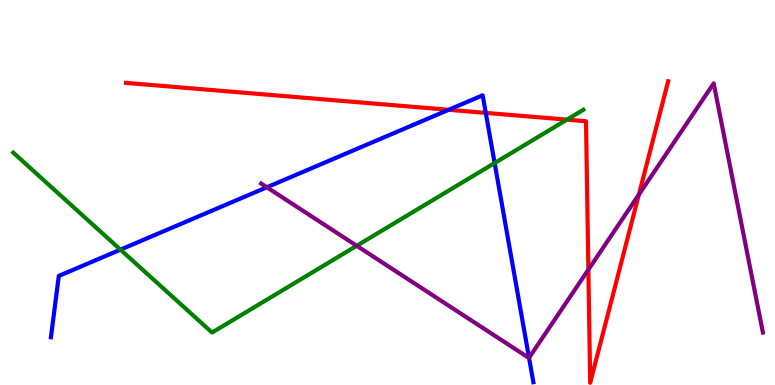[{'lines': ['blue', 'red'], 'intersections': [{'x': 5.79, 'y': 7.15}, {'x': 6.27, 'y': 7.07}]}, {'lines': ['green', 'red'], 'intersections': [{'x': 7.32, 'y': 6.89}]}, {'lines': ['purple', 'red'], 'intersections': [{'x': 7.59, 'y': 3.0}, {'x': 8.24, 'y': 4.95}]}, {'lines': ['blue', 'green'], 'intersections': [{'x': 1.55, 'y': 3.52}, {'x': 6.38, 'y': 5.77}]}, {'lines': ['blue', 'purple'], 'intersections': [{'x': 3.44, 'y': 5.14}, {'x': 6.83, 'y': 0.706}]}, {'lines': ['green', 'purple'], 'intersections': [{'x': 4.6, 'y': 3.62}]}]